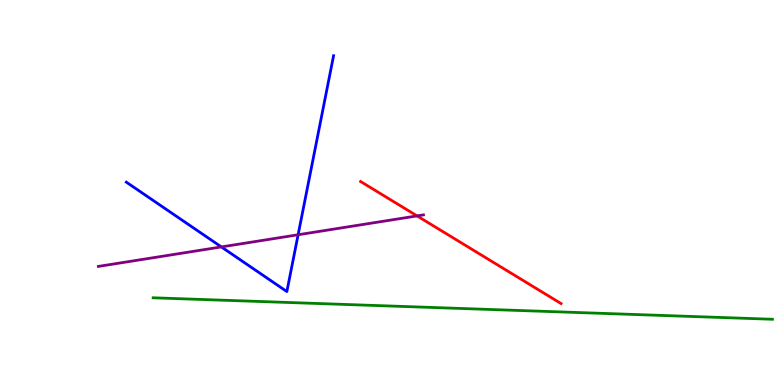[{'lines': ['blue', 'red'], 'intersections': []}, {'lines': ['green', 'red'], 'intersections': []}, {'lines': ['purple', 'red'], 'intersections': [{'x': 5.38, 'y': 4.39}]}, {'lines': ['blue', 'green'], 'intersections': []}, {'lines': ['blue', 'purple'], 'intersections': [{'x': 2.86, 'y': 3.59}, {'x': 3.85, 'y': 3.9}]}, {'lines': ['green', 'purple'], 'intersections': []}]